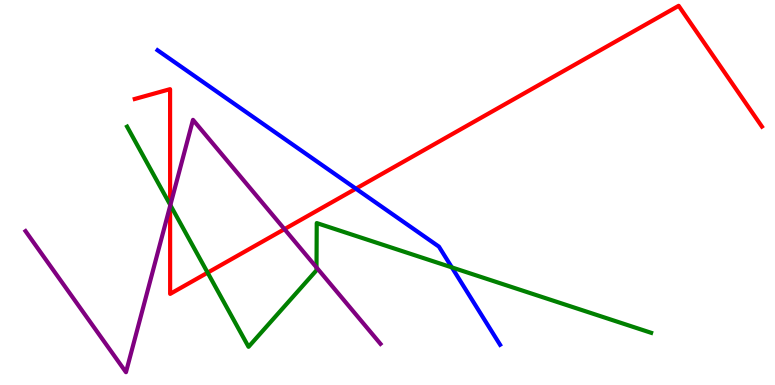[{'lines': ['blue', 'red'], 'intersections': [{'x': 4.59, 'y': 5.1}]}, {'lines': ['green', 'red'], 'intersections': [{'x': 2.2, 'y': 4.68}, {'x': 2.68, 'y': 2.92}]}, {'lines': ['purple', 'red'], 'intersections': [{'x': 2.2, 'y': 4.65}, {'x': 3.67, 'y': 4.05}]}, {'lines': ['blue', 'green'], 'intersections': [{'x': 5.83, 'y': 3.05}]}, {'lines': ['blue', 'purple'], 'intersections': []}, {'lines': ['green', 'purple'], 'intersections': [{'x': 2.2, 'y': 4.67}, {'x': 4.08, 'y': 3.05}]}]